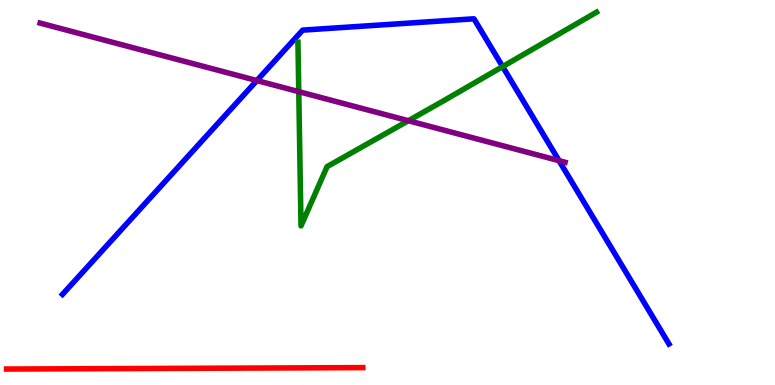[{'lines': ['blue', 'red'], 'intersections': []}, {'lines': ['green', 'red'], 'intersections': []}, {'lines': ['purple', 'red'], 'intersections': []}, {'lines': ['blue', 'green'], 'intersections': [{'x': 6.49, 'y': 8.27}]}, {'lines': ['blue', 'purple'], 'intersections': [{'x': 3.31, 'y': 7.91}, {'x': 7.21, 'y': 5.83}]}, {'lines': ['green', 'purple'], 'intersections': [{'x': 3.86, 'y': 7.62}, {'x': 5.27, 'y': 6.86}]}]